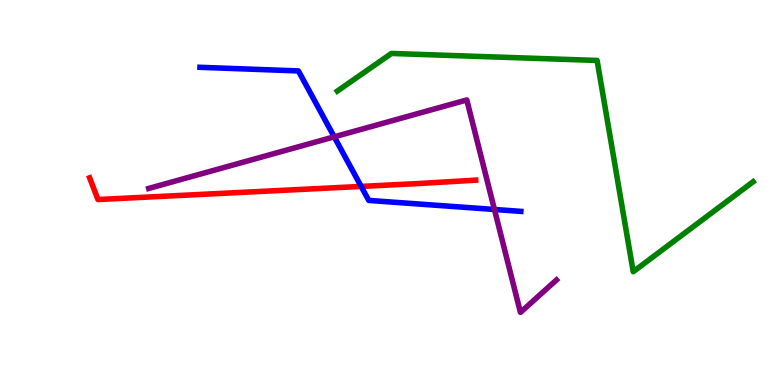[{'lines': ['blue', 'red'], 'intersections': [{'x': 4.66, 'y': 5.16}]}, {'lines': ['green', 'red'], 'intersections': []}, {'lines': ['purple', 'red'], 'intersections': []}, {'lines': ['blue', 'green'], 'intersections': []}, {'lines': ['blue', 'purple'], 'intersections': [{'x': 4.31, 'y': 6.45}, {'x': 6.38, 'y': 4.56}]}, {'lines': ['green', 'purple'], 'intersections': []}]